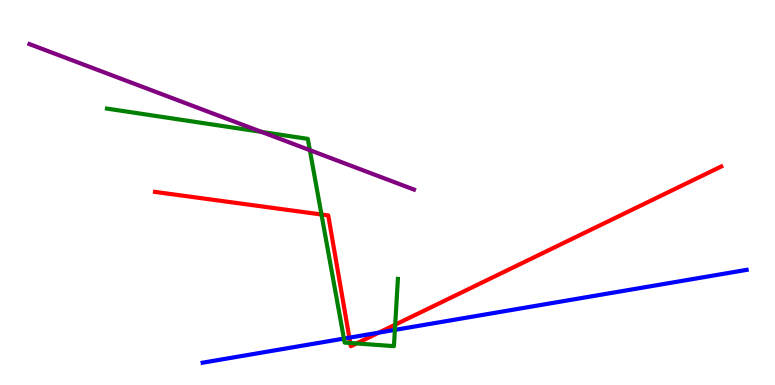[{'lines': ['blue', 'red'], 'intersections': [{'x': 4.51, 'y': 1.23}, {'x': 4.89, 'y': 1.36}]}, {'lines': ['green', 'red'], 'intersections': [{'x': 4.15, 'y': 4.43}, {'x': 4.52, 'y': 1.09}, {'x': 4.6, 'y': 1.08}, {'x': 5.1, 'y': 1.57}]}, {'lines': ['purple', 'red'], 'intersections': []}, {'lines': ['blue', 'green'], 'intersections': [{'x': 4.44, 'y': 1.21}, {'x': 5.1, 'y': 1.43}]}, {'lines': ['blue', 'purple'], 'intersections': []}, {'lines': ['green', 'purple'], 'intersections': [{'x': 3.37, 'y': 6.57}, {'x': 4.0, 'y': 6.1}]}]